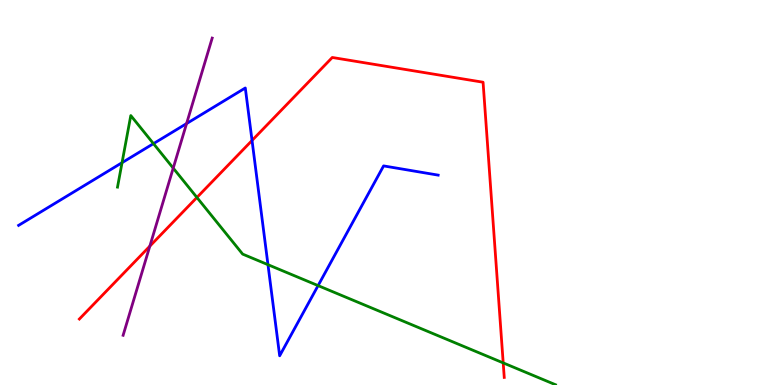[{'lines': ['blue', 'red'], 'intersections': [{'x': 3.25, 'y': 6.35}]}, {'lines': ['green', 'red'], 'intersections': [{'x': 2.54, 'y': 4.87}, {'x': 6.49, 'y': 0.574}]}, {'lines': ['purple', 'red'], 'intersections': [{'x': 1.93, 'y': 3.61}]}, {'lines': ['blue', 'green'], 'intersections': [{'x': 1.57, 'y': 5.77}, {'x': 1.98, 'y': 6.27}, {'x': 3.46, 'y': 3.13}, {'x': 4.1, 'y': 2.58}]}, {'lines': ['blue', 'purple'], 'intersections': [{'x': 2.41, 'y': 6.79}]}, {'lines': ['green', 'purple'], 'intersections': [{'x': 2.24, 'y': 5.63}]}]